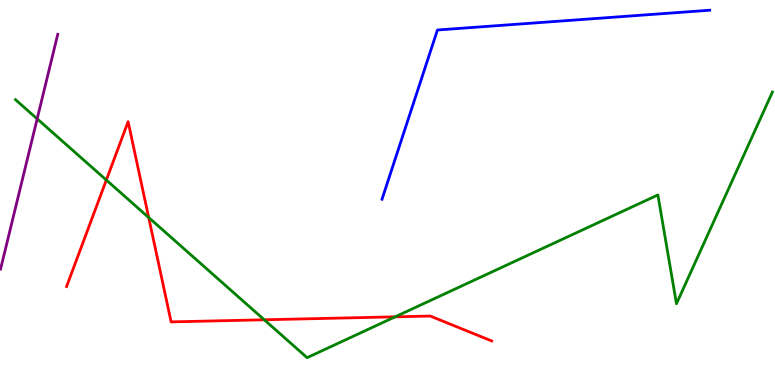[{'lines': ['blue', 'red'], 'intersections': []}, {'lines': ['green', 'red'], 'intersections': [{'x': 1.37, 'y': 5.32}, {'x': 1.92, 'y': 4.35}, {'x': 3.41, 'y': 1.69}, {'x': 5.1, 'y': 1.77}]}, {'lines': ['purple', 'red'], 'intersections': []}, {'lines': ['blue', 'green'], 'intersections': []}, {'lines': ['blue', 'purple'], 'intersections': []}, {'lines': ['green', 'purple'], 'intersections': [{'x': 0.48, 'y': 6.91}]}]